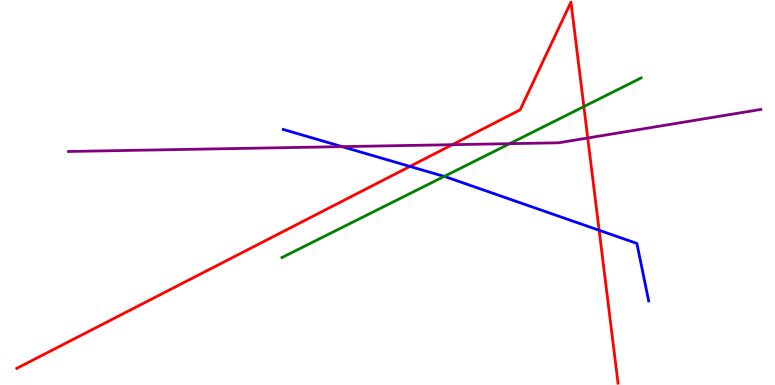[{'lines': ['blue', 'red'], 'intersections': [{'x': 5.29, 'y': 5.68}, {'x': 7.73, 'y': 4.02}]}, {'lines': ['green', 'red'], 'intersections': [{'x': 7.53, 'y': 7.23}]}, {'lines': ['purple', 'red'], 'intersections': [{'x': 5.84, 'y': 6.24}, {'x': 7.58, 'y': 6.42}]}, {'lines': ['blue', 'green'], 'intersections': [{'x': 5.73, 'y': 5.42}]}, {'lines': ['blue', 'purple'], 'intersections': [{'x': 4.41, 'y': 6.19}]}, {'lines': ['green', 'purple'], 'intersections': [{'x': 6.58, 'y': 6.27}]}]